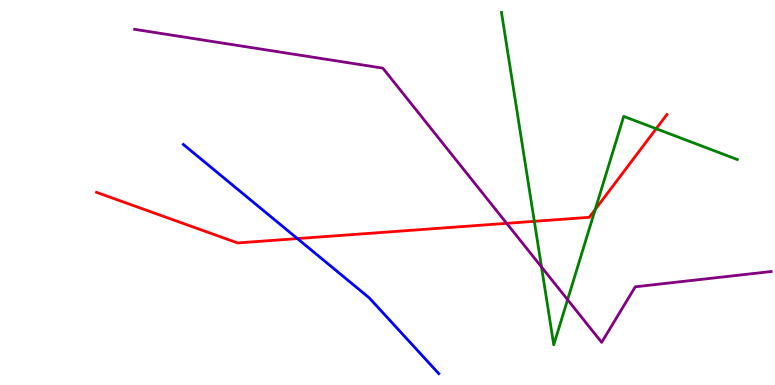[{'lines': ['blue', 'red'], 'intersections': [{'x': 3.84, 'y': 3.8}]}, {'lines': ['green', 'red'], 'intersections': [{'x': 6.89, 'y': 4.25}, {'x': 7.68, 'y': 4.56}, {'x': 8.47, 'y': 6.66}]}, {'lines': ['purple', 'red'], 'intersections': [{'x': 6.54, 'y': 4.2}]}, {'lines': ['blue', 'green'], 'intersections': []}, {'lines': ['blue', 'purple'], 'intersections': []}, {'lines': ['green', 'purple'], 'intersections': [{'x': 6.99, 'y': 3.07}, {'x': 7.32, 'y': 2.22}]}]